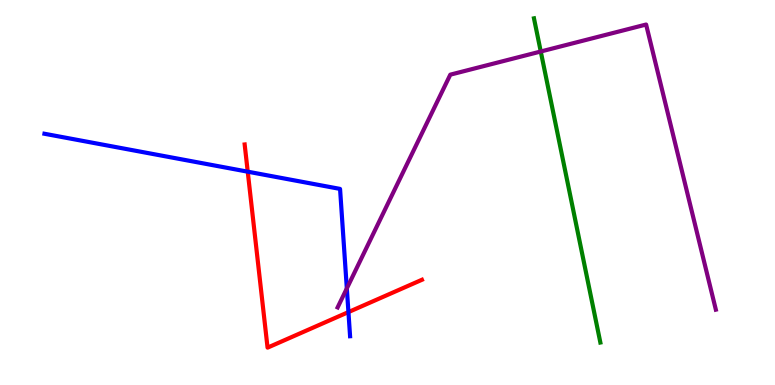[{'lines': ['blue', 'red'], 'intersections': [{'x': 3.2, 'y': 5.54}, {'x': 4.5, 'y': 1.89}]}, {'lines': ['green', 'red'], 'intersections': []}, {'lines': ['purple', 'red'], 'intersections': []}, {'lines': ['blue', 'green'], 'intersections': []}, {'lines': ['blue', 'purple'], 'intersections': [{'x': 4.48, 'y': 2.51}]}, {'lines': ['green', 'purple'], 'intersections': [{'x': 6.98, 'y': 8.66}]}]